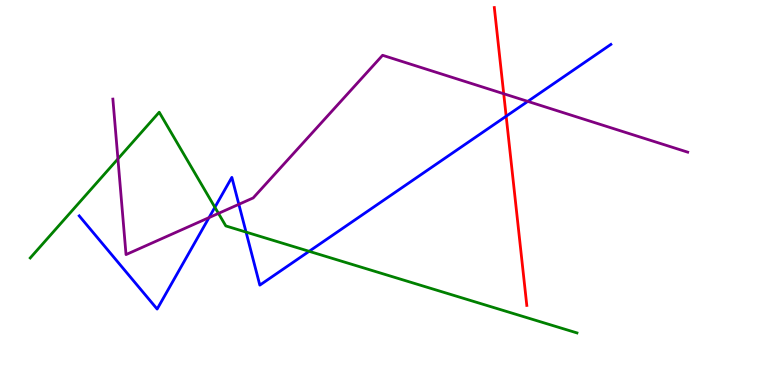[{'lines': ['blue', 'red'], 'intersections': [{'x': 6.53, 'y': 6.98}]}, {'lines': ['green', 'red'], 'intersections': []}, {'lines': ['purple', 'red'], 'intersections': [{'x': 6.5, 'y': 7.57}]}, {'lines': ['blue', 'green'], 'intersections': [{'x': 2.77, 'y': 4.62}, {'x': 3.17, 'y': 3.97}, {'x': 3.99, 'y': 3.47}]}, {'lines': ['blue', 'purple'], 'intersections': [{'x': 2.7, 'y': 4.35}, {'x': 3.08, 'y': 4.69}, {'x': 6.81, 'y': 7.37}]}, {'lines': ['green', 'purple'], 'intersections': [{'x': 1.52, 'y': 5.87}, {'x': 2.82, 'y': 4.46}]}]